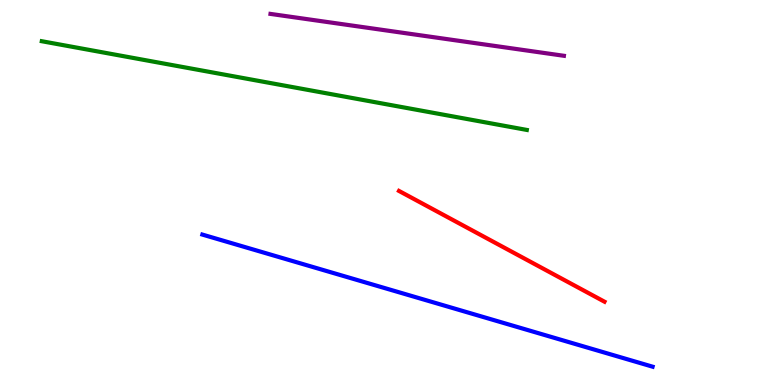[{'lines': ['blue', 'red'], 'intersections': []}, {'lines': ['green', 'red'], 'intersections': []}, {'lines': ['purple', 'red'], 'intersections': []}, {'lines': ['blue', 'green'], 'intersections': []}, {'lines': ['blue', 'purple'], 'intersections': []}, {'lines': ['green', 'purple'], 'intersections': []}]